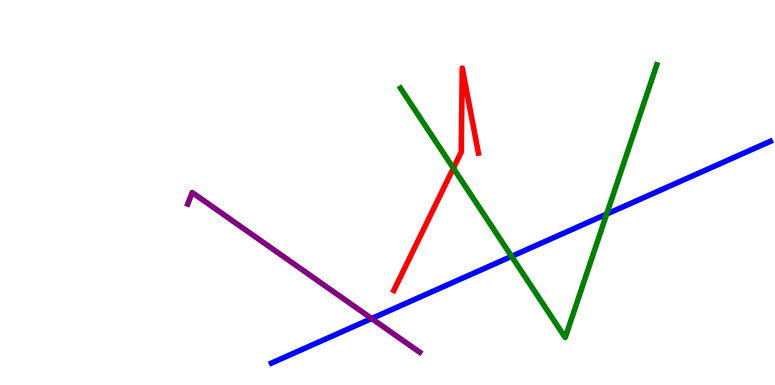[{'lines': ['blue', 'red'], 'intersections': []}, {'lines': ['green', 'red'], 'intersections': [{'x': 5.85, 'y': 5.63}]}, {'lines': ['purple', 'red'], 'intersections': []}, {'lines': ['blue', 'green'], 'intersections': [{'x': 6.6, 'y': 3.34}, {'x': 7.83, 'y': 4.44}]}, {'lines': ['blue', 'purple'], 'intersections': [{'x': 4.8, 'y': 1.73}]}, {'lines': ['green', 'purple'], 'intersections': []}]